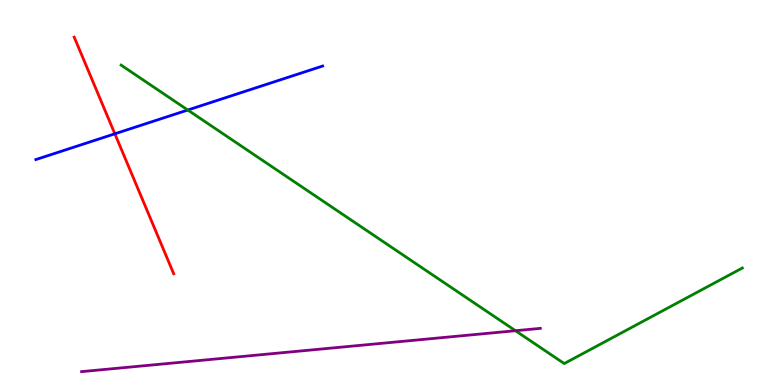[{'lines': ['blue', 'red'], 'intersections': [{'x': 1.48, 'y': 6.52}]}, {'lines': ['green', 'red'], 'intersections': []}, {'lines': ['purple', 'red'], 'intersections': []}, {'lines': ['blue', 'green'], 'intersections': [{'x': 2.42, 'y': 7.14}]}, {'lines': ['blue', 'purple'], 'intersections': []}, {'lines': ['green', 'purple'], 'intersections': [{'x': 6.65, 'y': 1.41}]}]